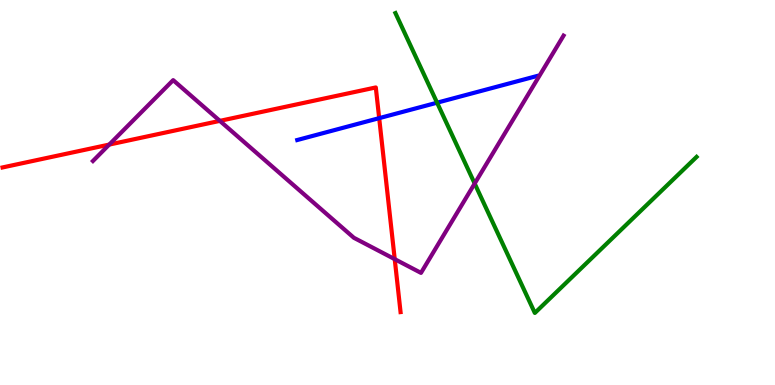[{'lines': ['blue', 'red'], 'intersections': [{'x': 4.89, 'y': 6.93}]}, {'lines': ['green', 'red'], 'intersections': []}, {'lines': ['purple', 'red'], 'intersections': [{'x': 1.41, 'y': 6.24}, {'x': 2.84, 'y': 6.86}, {'x': 5.09, 'y': 3.27}]}, {'lines': ['blue', 'green'], 'intersections': [{'x': 5.64, 'y': 7.33}]}, {'lines': ['blue', 'purple'], 'intersections': []}, {'lines': ['green', 'purple'], 'intersections': [{'x': 6.12, 'y': 5.23}]}]